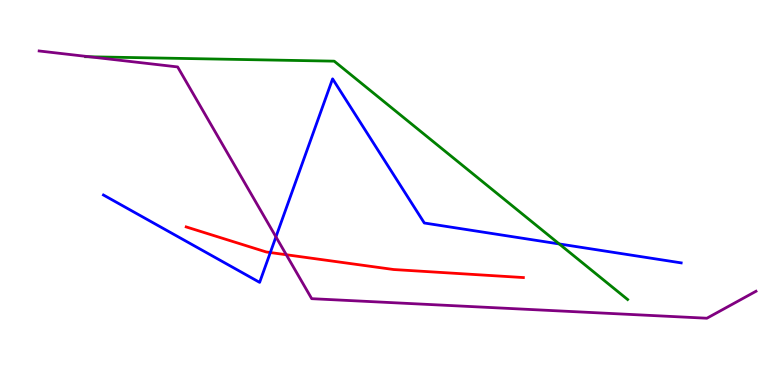[{'lines': ['blue', 'red'], 'intersections': [{'x': 3.49, 'y': 3.44}]}, {'lines': ['green', 'red'], 'intersections': []}, {'lines': ['purple', 'red'], 'intersections': [{'x': 3.69, 'y': 3.38}]}, {'lines': ['blue', 'green'], 'intersections': [{'x': 7.22, 'y': 3.66}]}, {'lines': ['blue', 'purple'], 'intersections': [{'x': 3.56, 'y': 3.85}]}, {'lines': ['green', 'purple'], 'intersections': [{'x': 1.16, 'y': 8.53}]}]